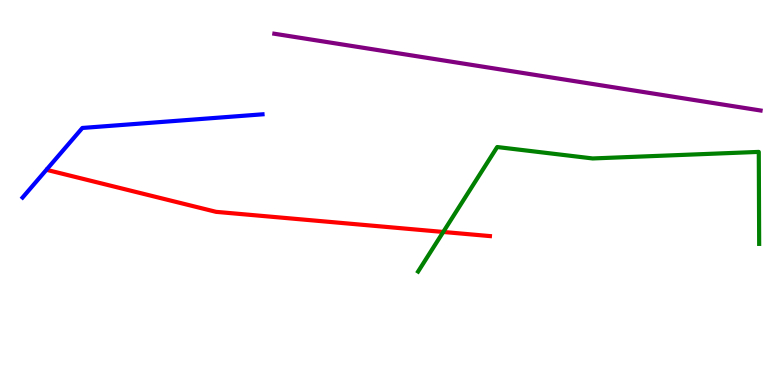[{'lines': ['blue', 'red'], 'intersections': []}, {'lines': ['green', 'red'], 'intersections': [{'x': 5.72, 'y': 3.98}]}, {'lines': ['purple', 'red'], 'intersections': []}, {'lines': ['blue', 'green'], 'intersections': []}, {'lines': ['blue', 'purple'], 'intersections': []}, {'lines': ['green', 'purple'], 'intersections': []}]